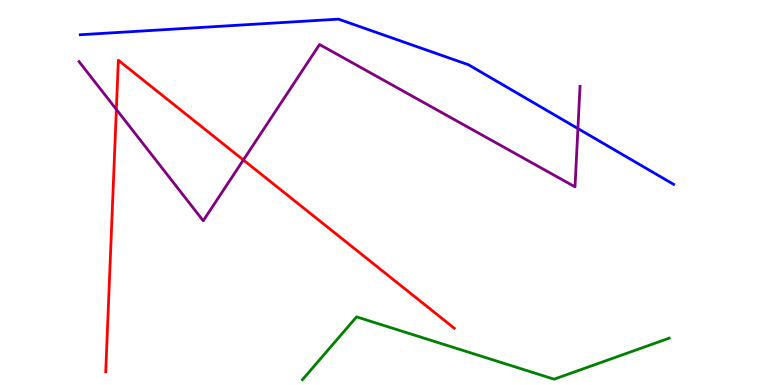[{'lines': ['blue', 'red'], 'intersections': []}, {'lines': ['green', 'red'], 'intersections': []}, {'lines': ['purple', 'red'], 'intersections': [{'x': 1.5, 'y': 7.16}, {'x': 3.14, 'y': 5.85}]}, {'lines': ['blue', 'green'], 'intersections': []}, {'lines': ['blue', 'purple'], 'intersections': [{'x': 7.46, 'y': 6.66}]}, {'lines': ['green', 'purple'], 'intersections': []}]